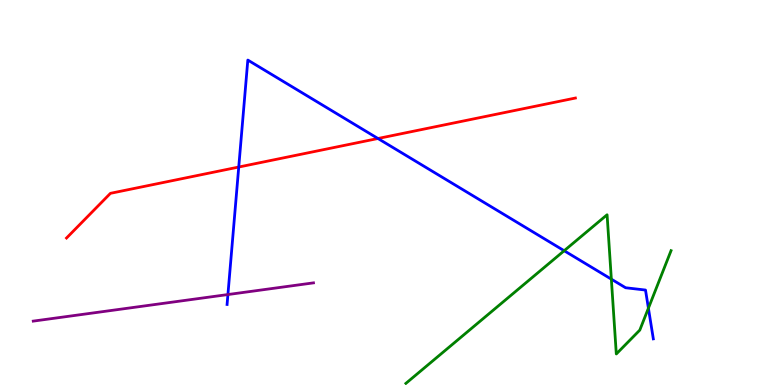[{'lines': ['blue', 'red'], 'intersections': [{'x': 3.08, 'y': 5.66}, {'x': 4.88, 'y': 6.4}]}, {'lines': ['green', 'red'], 'intersections': []}, {'lines': ['purple', 'red'], 'intersections': []}, {'lines': ['blue', 'green'], 'intersections': [{'x': 7.28, 'y': 3.49}, {'x': 7.89, 'y': 2.75}, {'x': 8.37, 'y': 1.99}]}, {'lines': ['blue', 'purple'], 'intersections': [{'x': 2.94, 'y': 2.35}]}, {'lines': ['green', 'purple'], 'intersections': []}]